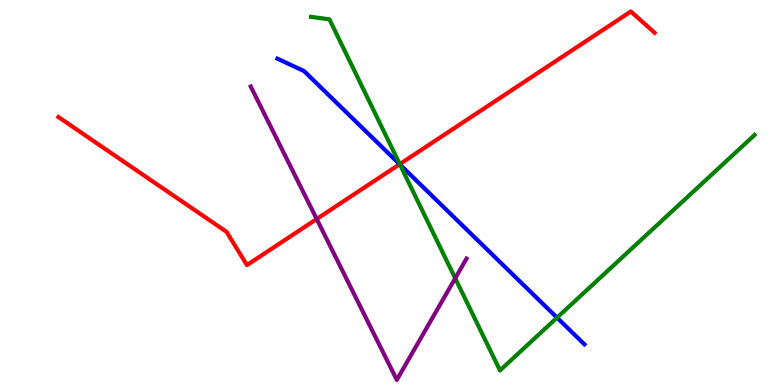[{'lines': ['blue', 'red'], 'intersections': [{'x': 5.16, 'y': 5.73}]}, {'lines': ['green', 'red'], 'intersections': [{'x': 5.16, 'y': 5.74}]}, {'lines': ['purple', 'red'], 'intersections': [{'x': 4.09, 'y': 4.31}]}, {'lines': ['blue', 'green'], 'intersections': [{'x': 5.16, 'y': 5.73}, {'x': 7.19, 'y': 1.75}]}, {'lines': ['blue', 'purple'], 'intersections': []}, {'lines': ['green', 'purple'], 'intersections': [{'x': 5.87, 'y': 2.77}]}]